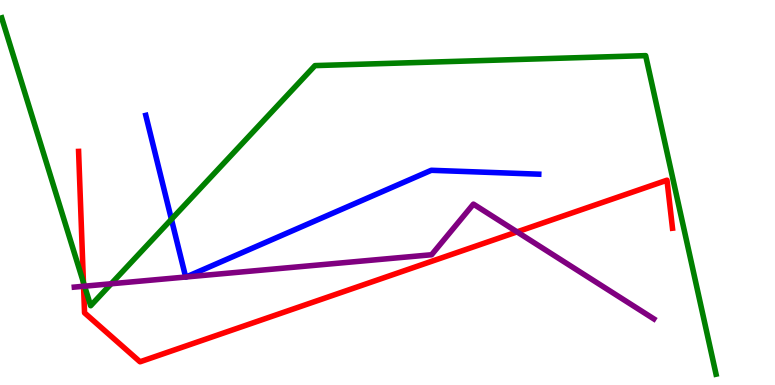[{'lines': ['blue', 'red'], 'intersections': []}, {'lines': ['green', 'red'], 'intersections': [{'x': 1.08, 'y': 2.67}]}, {'lines': ['purple', 'red'], 'intersections': [{'x': 1.08, 'y': 2.56}, {'x': 6.67, 'y': 3.98}]}, {'lines': ['blue', 'green'], 'intersections': [{'x': 2.21, 'y': 4.3}]}, {'lines': ['blue', 'purple'], 'intersections': [{'x': 2.4, 'y': 2.8}, {'x': 2.4, 'y': 2.81}]}, {'lines': ['green', 'purple'], 'intersections': [{'x': 1.09, 'y': 2.57}, {'x': 1.43, 'y': 2.63}]}]